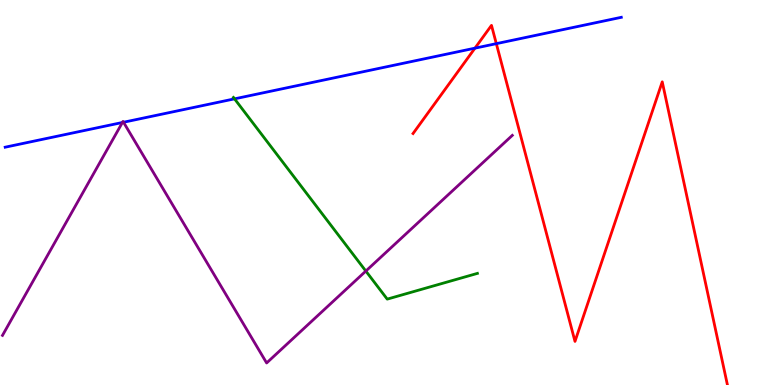[{'lines': ['blue', 'red'], 'intersections': [{'x': 6.13, 'y': 8.75}, {'x': 6.4, 'y': 8.87}]}, {'lines': ['green', 'red'], 'intersections': []}, {'lines': ['purple', 'red'], 'intersections': []}, {'lines': ['blue', 'green'], 'intersections': [{'x': 3.03, 'y': 7.43}]}, {'lines': ['blue', 'purple'], 'intersections': [{'x': 1.58, 'y': 6.82}, {'x': 1.59, 'y': 6.82}]}, {'lines': ['green', 'purple'], 'intersections': [{'x': 4.72, 'y': 2.96}]}]